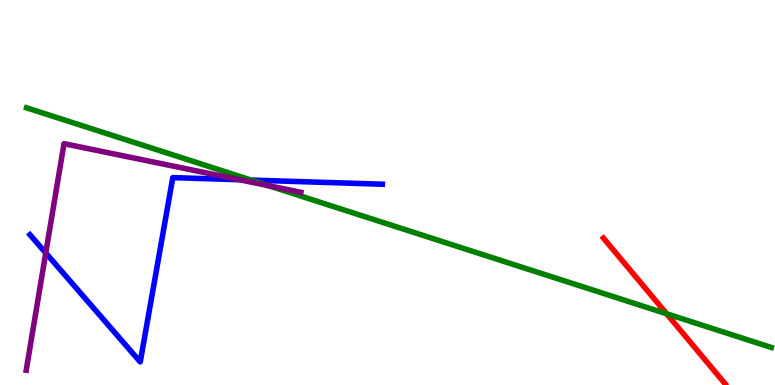[{'lines': ['blue', 'red'], 'intersections': []}, {'lines': ['green', 'red'], 'intersections': [{'x': 8.6, 'y': 1.85}]}, {'lines': ['purple', 'red'], 'intersections': []}, {'lines': ['blue', 'green'], 'intersections': [{'x': 3.24, 'y': 5.32}]}, {'lines': ['blue', 'purple'], 'intersections': [{'x': 0.59, 'y': 3.43}, {'x': 3.09, 'y': 5.33}]}, {'lines': ['green', 'purple'], 'intersections': [{'x': 3.47, 'y': 5.18}]}]